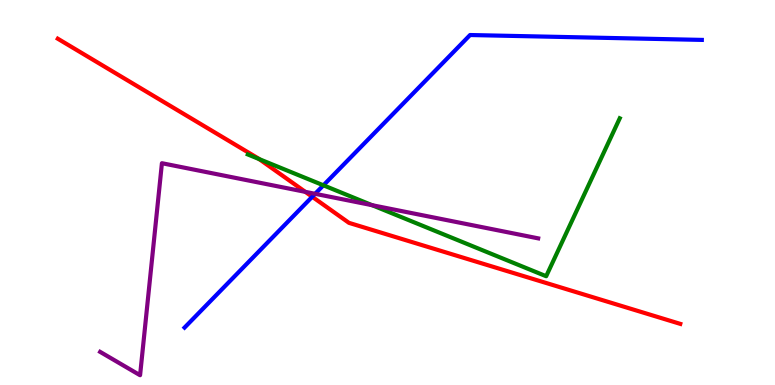[{'lines': ['blue', 'red'], 'intersections': [{'x': 4.03, 'y': 4.89}]}, {'lines': ['green', 'red'], 'intersections': [{'x': 3.34, 'y': 5.87}]}, {'lines': ['purple', 'red'], 'intersections': [{'x': 3.94, 'y': 5.02}]}, {'lines': ['blue', 'green'], 'intersections': [{'x': 4.17, 'y': 5.19}]}, {'lines': ['blue', 'purple'], 'intersections': [{'x': 4.07, 'y': 4.97}]}, {'lines': ['green', 'purple'], 'intersections': [{'x': 4.8, 'y': 4.67}]}]